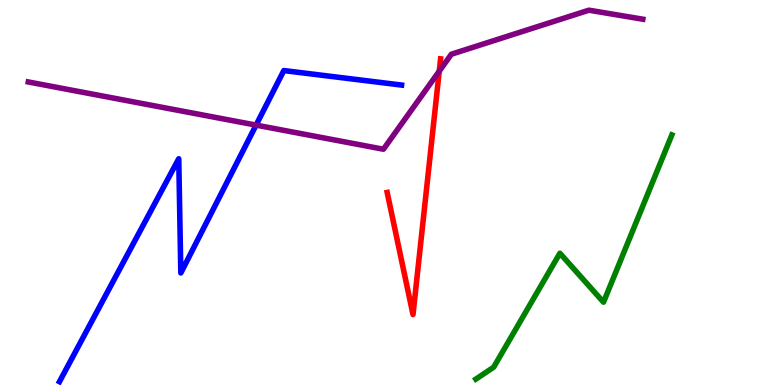[{'lines': ['blue', 'red'], 'intersections': []}, {'lines': ['green', 'red'], 'intersections': []}, {'lines': ['purple', 'red'], 'intersections': [{'x': 5.67, 'y': 8.15}]}, {'lines': ['blue', 'green'], 'intersections': []}, {'lines': ['blue', 'purple'], 'intersections': [{'x': 3.3, 'y': 6.75}]}, {'lines': ['green', 'purple'], 'intersections': []}]